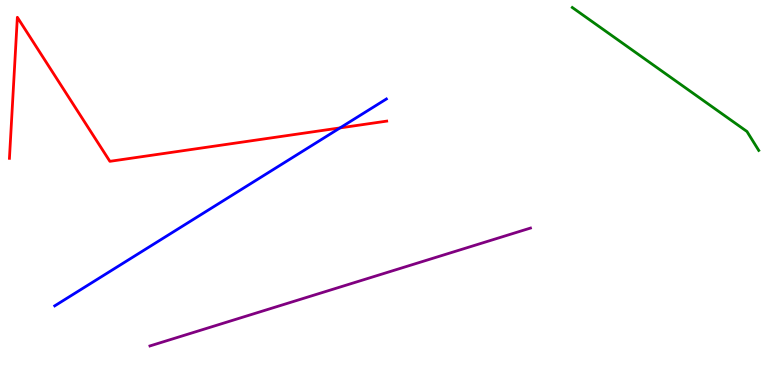[{'lines': ['blue', 'red'], 'intersections': [{'x': 4.39, 'y': 6.68}]}, {'lines': ['green', 'red'], 'intersections': []}, {'lines': ['purple', 'red'], 'intersections': []}, {'lines': ['blue', 'green'], 'intersections': []}, {'lines': ['blue', 'purple'], 'intersections': []}, {'lines': ['green', 'purple'], 'intersections': []}]